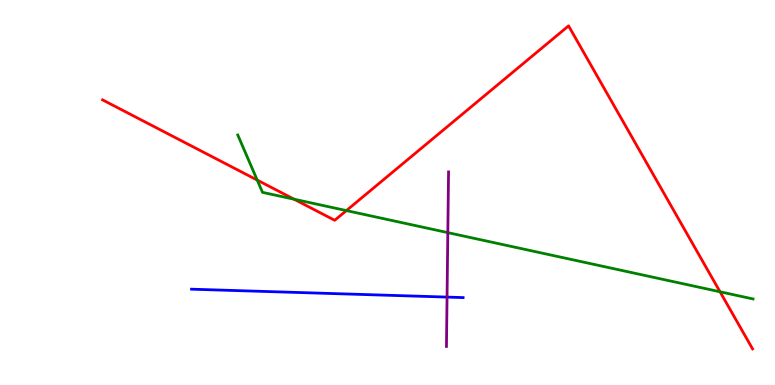[{'lines': ['blue', 'red'], 'intersections': []}, {'lines': ['green', 'red'], 'intersections': [{'x': 3.32, 'y': 5.32}, {'x': 3.79, 'y': 4.83}, {'x': 4.47, 'y': 4.53}, {'x': 9.29, 'y': 2.42}]}, {'lines': ['purple', 'red'], 'intersections': []}, {'lines': ['blue', 'green'], 'intersections': []}, {'lines': ['blue', 'purple'], 'intersections': [{'x': 5.77, 'y': 2.28}]}, {'lines': ['green', 'purple'], 'intersections': [{'x': 5.78, 'y': 3.96}]}]